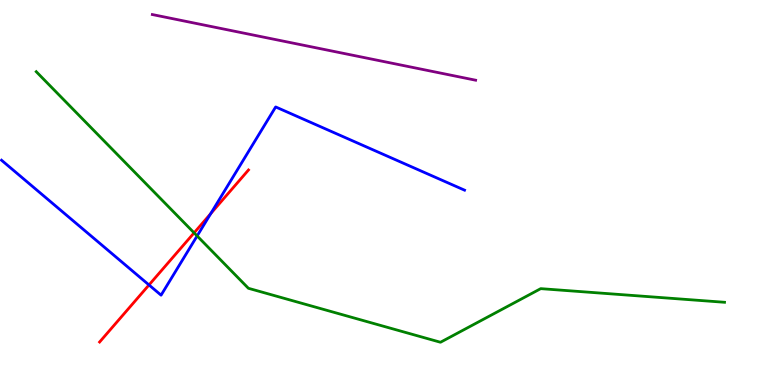[{'lines': ['blue', 'red'], 'intersections': [{'x': 1.92, 'y': 2.6}, {'x': 2.72, 'y': 4.45}]}, {'lines': ['green', 'red'], 'intersections': [{'x': 2.5, 'y': 3.95}]}, {'lines': ['purple', 'red'], 'intersections': []}, {'lines': ['blue', 'green'], 'intersections': [{'x': 2.54, 'y': 3.87}]}, {'lines': ['blue', 'purple'], 'intersections': []}, {'lines': ['green', 'purple'], 'intersections': []}]